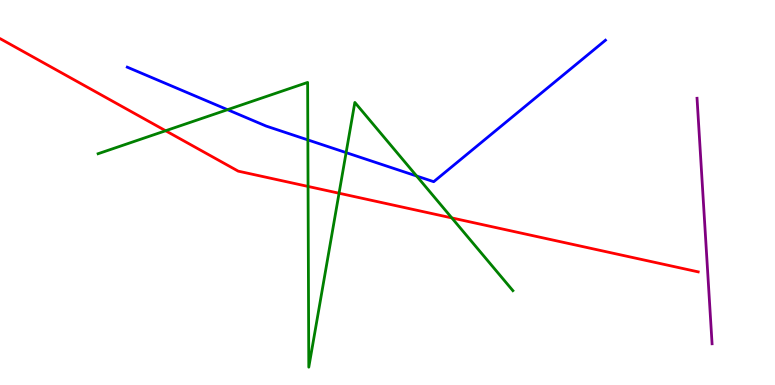[{'lines': ['blue', 'red'], 'intersections': []}, {'lines': ['green', 'red'], 'intersections': [{'x': 2.14, 'y': 6.6}, {'x': 3.97, 'y': 5.16}, {'x': 4.37, 'y': 4.98}, {'x': 5.83, 'y': 4.34}]}, {'lines': ['purple', 'red'], 'intersections': []}, {'lines': ['blue', 'green'], 'intersections': [{'x': 2.94, 'y': 7.15}, {'x': 3.97, 'y': 6.37}, {'x': 4.47, 'y': 6.04}, {'x': 5.38, 'y': 5.43}]}, {'lines': ['blue', 'purple'], 'intersections': []}, {'lines': ['green', 'purple'], 'intersections': []}]